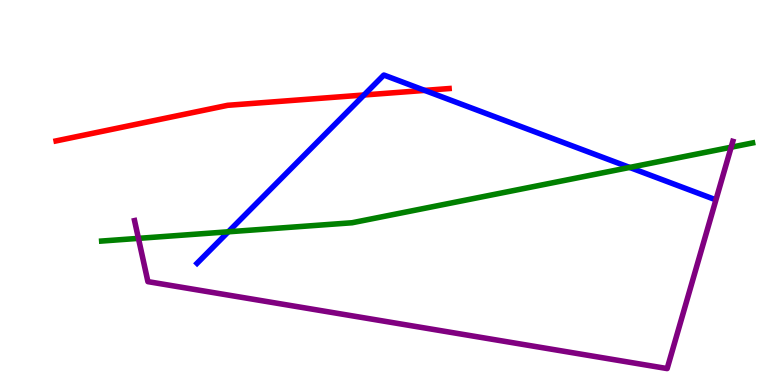[{'lines': ['blue', 'red'], 'intersections': [{'x': 4.7, 'y': 7.53}, {'x': 5.48, 'y': 7.65}]}, {'lines': ['green', 'red'], 'intersections': []}, {'lines': ['purple', 'red'], 'intersections': []}, {'lines': ['blue', 'green'], 'intersections': [{'x': 2.95, 'y': 3.98}, {'x': 8.12, 'y': 5.65}]}, {'lines': ['blue', 'purple'], 'intersections': []}, {'lines': ['green', 'purple'], 'intersections': [{'x': 1.79, 'y': 3.81}, {'x': 9.43, 'y': 6.18}]}]